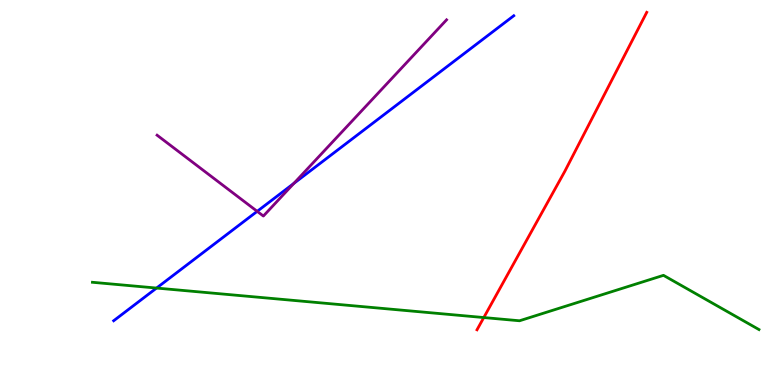[{'lines': ['blue', 'red'], 'intersections': []}, {'lines': ['green', 'red'], 'intersections': [{'x': 6.24, 'y': 1.75}]}, {'lines': ['purple', 'red'], 'intersections': []}, {'lines': ['blue', 'green'], 'intersections': [{'x': 2.02, 'y': 2.52}]}, {'lines': ['blue', 'purple'], 'intersections': [{'x': 3.32, 'y': 4.51}, {'x': 3.79, 'y': 5.24}]}, {'lines': ['green', 'purple'], 'intersections': []}]